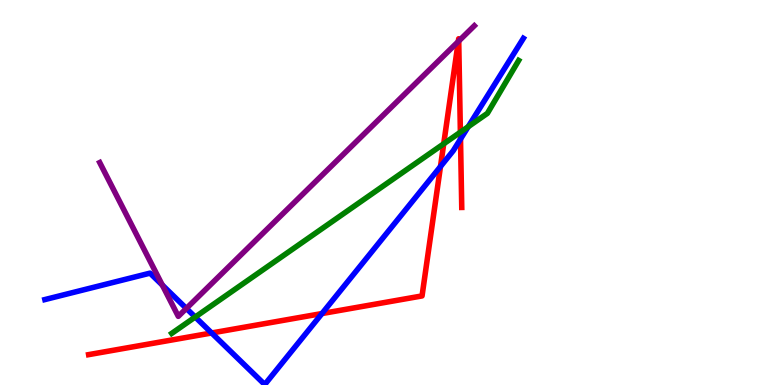[{'lines': ['blue', 'red'], 'intersections': [{'x': 2.73, 'y': 1.35}, {'x': 4.15, 'y': 1.86}, {'x': 5.68, 'y': 5.67}, {'x': 5.94, 'y': 6.39}]}, {'lines': ['green', 'red'], 'intersections': [{'x': 5.73, 'y': 6.26}, {'x': 5.94, 'y': 6.57}]}, {'lines': ['purple', 'red'], 'intersections': [{'x': 5.91, 'y': 8.92}, {'x': 5.92, 'y': 8.93}]}, {'lines': ['blue', 'green'], 'intersections': [{'x': 2.52, 'y': 1.77}, {'x': 6.04, 'y': 6.71}]}, {'lines': ['blue', 'purple'], 'intersections': [{'x': 2.09, 'y': 2.6}, {'x': 2.4, 'y': 1.99}]}, {'lines': ['green', 'purple'], 'intersections': []}]